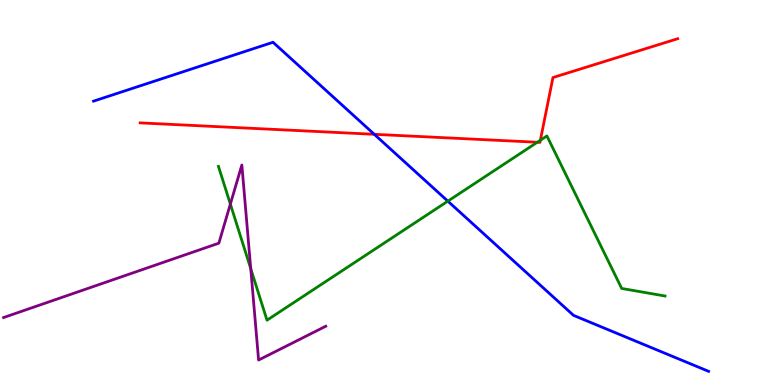[{'lines': ['blue', 'red'], 'intersections': [{'x': 4.83, 'y': 6.51}]}, {'lines': ['green', 'red'], 'intersections': [{'x': 6.93, 'y': 6.31}, {'x': 6.97, 'y': 6.36}]}, {'lines': ['purple', 'red'], 'intersections': []}, {'lines': ['blue', 'green'], 'intersections': [{'x': 5.78, 'y': 4.78}]}, {'lines': ['blue', 'purple'], 'intersections': []}, {'lines': ['green', 'purple'], 'intersections': [{'x': 2.97, 'y': 4.7}, {'x': 3.24, 'y': 3.02}]}]